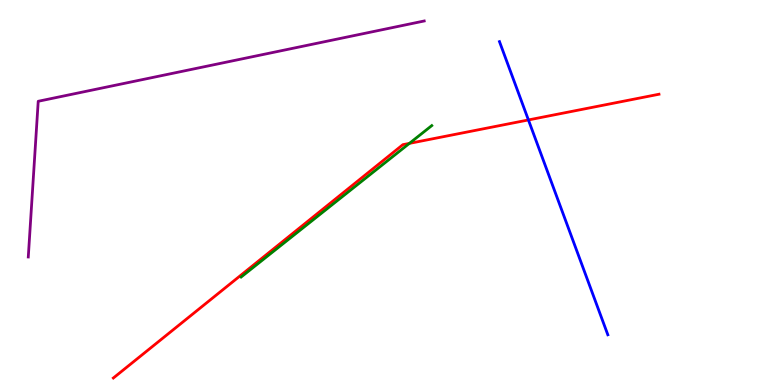[{'lines': ['blue', 'red'], 'intersections': [{'x': 6.82, 'y': 6.88}]}, {'lines': ['green', 'red'], 'intersections': [{'x': 5.28, 'y': 6.28}]}, {'lines': ['purple', 'red'], 'intersections': []}, {'lines': ['blue', 'green'], 'intersections': []}, {'lines': ['blue', 'purple'], 'intersections': []}, {'lines': ['green', 'purple'], 'intersections': []}]